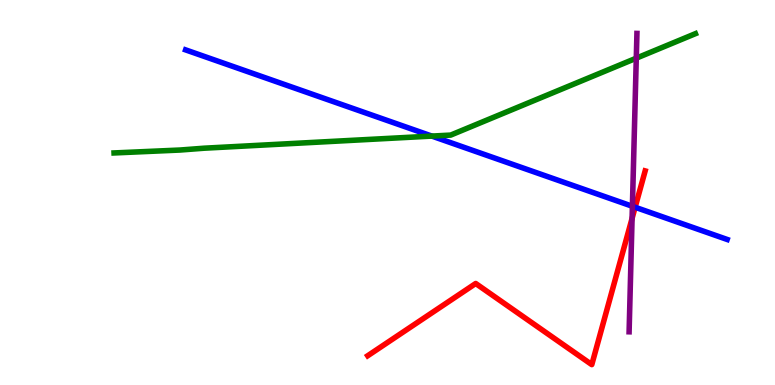[{'lines': ['blue', 'red'], 'intersections': [{'x': 8.2, 'y': 4.62}]}, {'lines': ['green', 'red'], 'intersections': []}, {'lines': ['purple', 'red'], 'intersections': [{'x': 8.16, 'y': 4.33}]}, {'lines': ['blue', 'green'], 'intersections': [{'x': 5.57, 'y': 6.47}]}, {'lines': ['blue', 'purple'], 'intersections': [{'x': 8.16, 'y': 4.64}]}, {'lines': ['green', 'purple'], 'intersections': [{'x': 8.21, 'y': 8.49}]}]